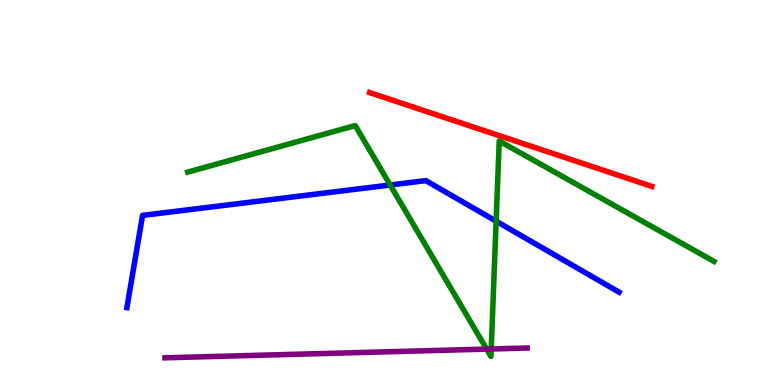[{'lines': ['blue', 'red'], 'intersections': []}, {'lines': ['green', 'red'], 'intersections': []}, {'lines': ['purple', 'red'], 'intersections': []}, {'lines': ['blue', 'green'], 'intersections': [{'x': 5.03, 'y': 5.19}, {'x': 6.4, 'y': 4.25}]}, {'lines': ['blue', 'purple'], 'intersections': []}, {'lines': ['green', 'purple'], 'intersections': [{'x': 6.28, 'y': 0.933}, {'x': 6.34, 'y': 0.936}]}]